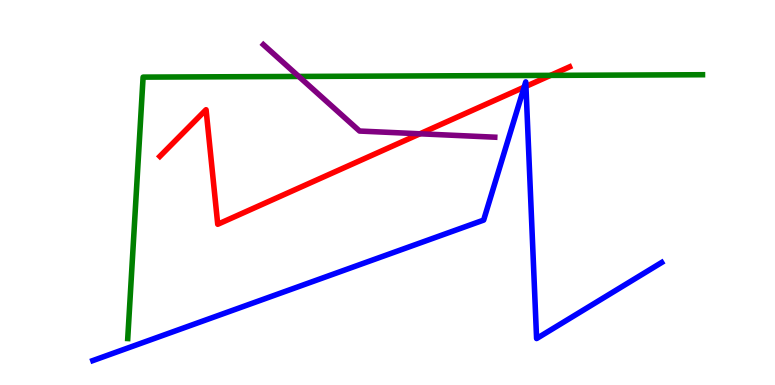[{'lines': ['blue', 'red'], 'intersections': [{'x': 6.76, 'y': 7.74}, {'x': 6.79, 'y': 7.76}]}, {'lines': ['green', 'red'], 'intersections': [{'x': 7.1, 'y': 8.04}]}, {'lines': ['purple', 'red'], 'intersections': [{'x': 5.42, 'y': 6.52}]}, {'lines': ['blue', 'green'], 'intersections': []}, {'lines': ['blue', 'purple'], 'intersections': []}, {'lines': ['green', 'purple'], 'intersections': [{'x': 3.86, 'y': 8.01}]}]